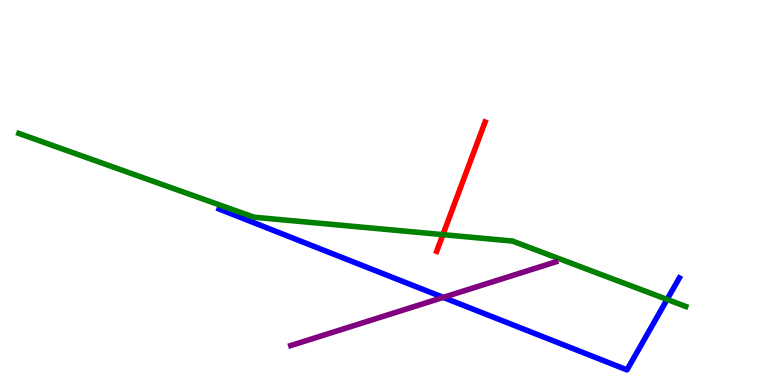[{'lines': ['blue', 'red'], 'intersections': []}, {'lines': ['green', 'red'], 'intersections': [{'x': 5.71, 'y': 3.91}]}, {'lines': ['purple', 'red'], 'intersections': []}, {'lines': ['blue', 'green'], 'intersections': [{'x': 8.61, 'y': 2.22}]}, {'lines': ['blue', 'purple'], 'intersections': [{'x': 5.72, 'y': 2.28}]}, {'lines': ['green', 'purple'], 'intersections': []}]